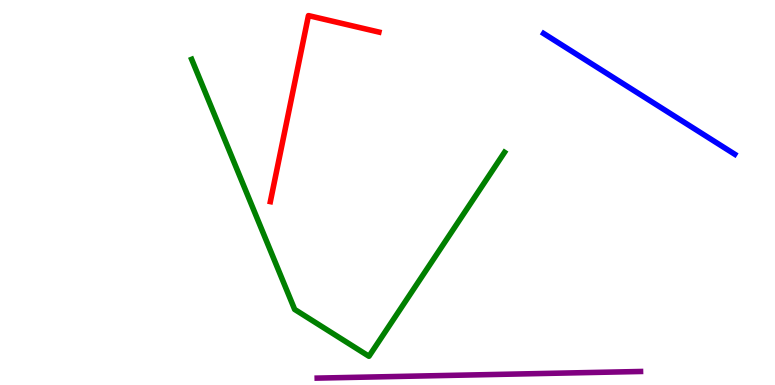[{'lines': ['blue', 'red'], 'intersections': []}, {'lines': ['green', 'red'], 'intersections': []}, {'lines': ['purple', 'red'], 'intersections': []}, {'lines': ['blue', 'green'], 'intersections': []}, {'lines': ['blue', 'purple'], 'intersections': []}, {'lines': ['green', 'purple'], 'intersections': []}]